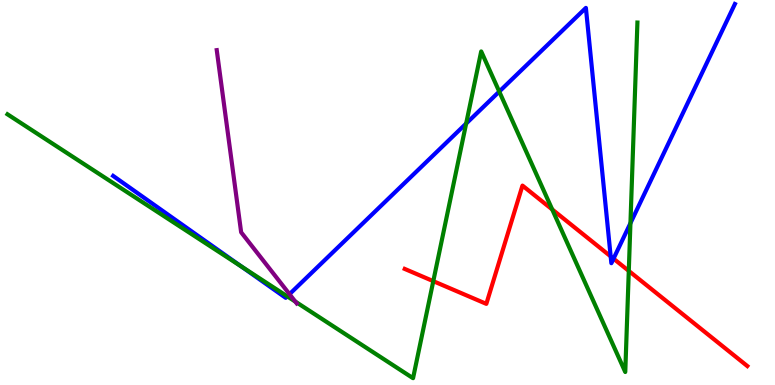[{'lines': ['blue', 'red'], 'intersections': [{'x': 7.88, 'y': 3.34}, {'x': 7.92, 'y': 3.28}]}, {'lines': ['green', 'red'], 'intersections': [{'x': 5.59, 'y': 2.7}, {'x': 7.13, 'y': 4.56}, {'x': 8.11, 'y': 2.96}]}, {'lines': ['purple', 'red'], 'intersections': []}, {'lines': ['blue', 'green'], 'intersections': [{'x': 3.11, 'y': 3.08}, {'x': 3.71, 'y': 2.3}, {'x': 6.01, 'y': 6.79}, {'x': 6.44, 'y': 7.62}, {'x': 8.13, 'y': 4.2}]}, {'lines': ['blue', 'purple'], 'intersections': [{'x': 3.74, 'y': 2.36}]}, {'lines': ['green', 'purple'], 'intersections': [{'x': 3.81, 'y': 2.17}]}]